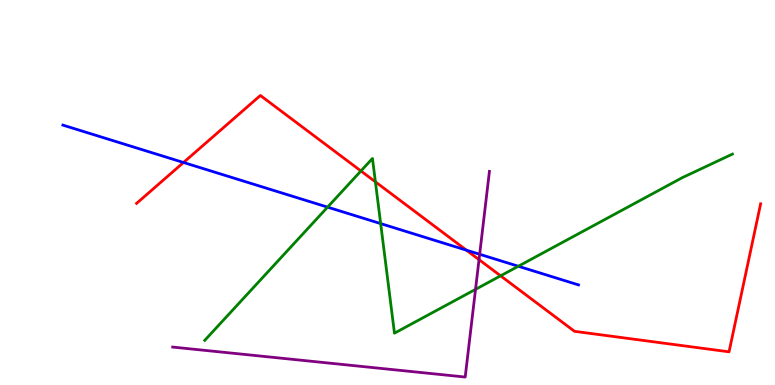[{'lines': ['blue', 'red'], 'intersections': [{'x': 2.37, 'y': 5.78}, {'x': 6.02, 'y': 3.5}]}, {'lines': ['green', 'red'], 'intersections': [{'x': 4.66, 'y': 5.56}, {'x': 4.84, 'y': 5.28}, {'x': 6.46, 'y': 2.84}]}, {'lines': ['purple', 'red'], 'intersections': [{'x': 6.18, 'y': 3.26}]}, {'lines': ['blue', 'green'], 'intersections': [{'x': 4.23, 'y': 4.62}, {'x': 4.91, 'y': 4.19}, {'x': 6.69, 'y': 3.08}]}, {'lines': ['blue', 'purple'], 'intersections': [{'x': 6.19, 'y': 3.4}]}, {'lines': ['green', 'purple'], 'intersections': [{'x': 6.14, 'y': 2.48}]}]